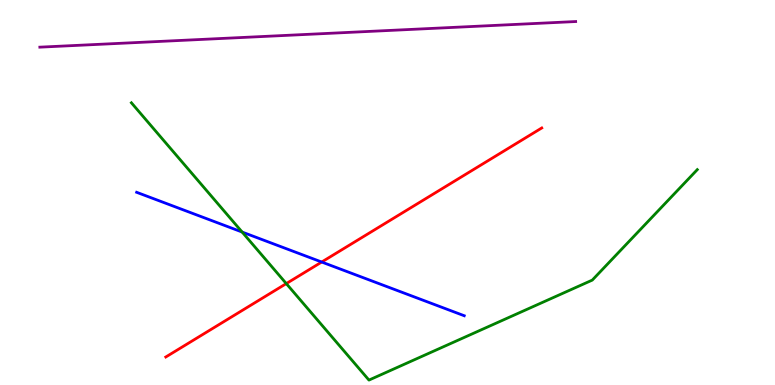[{'lines': ['blue', 'red'], 'intersections': [{'x': 4.15, 'y': 3.19}]}, {'lines': ['green', 'red'], 'intersections': [{'x': 3.69, 'y': 2.63}]}, {'lines': ['purple', 'red'], 'intersections': []}, {'lines': ['blue', 'green'], 'intersections': [{'x': 3.12, 'y': 3.97}]}, {'lines': ['blue', 'purple'], 'intersections': []}, {'lines': ['green', 'purple'], 'intersections': []}]